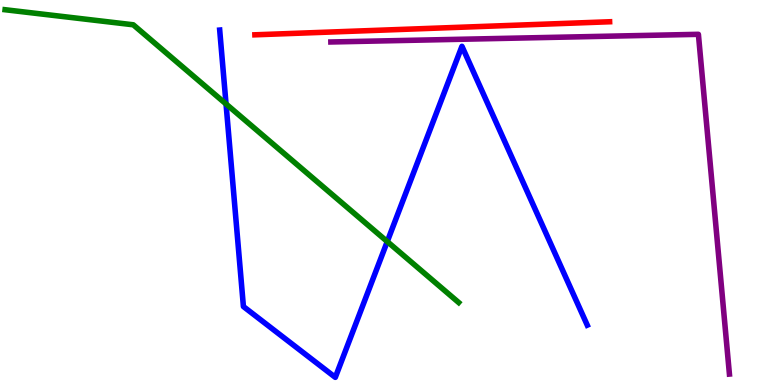[{'lines': ['blue', 'red'], 'intersections': []}, {'lines': ['green', 'red'], 'intersections': []}, {'lines': ['purple', 'red'], 'intersections': []}, {'lines': ['blue', 'green'], 'intersections': [{'x': 2.92, 'y': 7.3}, {'x': 5.0, 'y': 3.73}]}, {'lines': ['blue', 'purple'], 'intersections': []}, {'lines': ['green', 'purple'], 'intersections': []}]